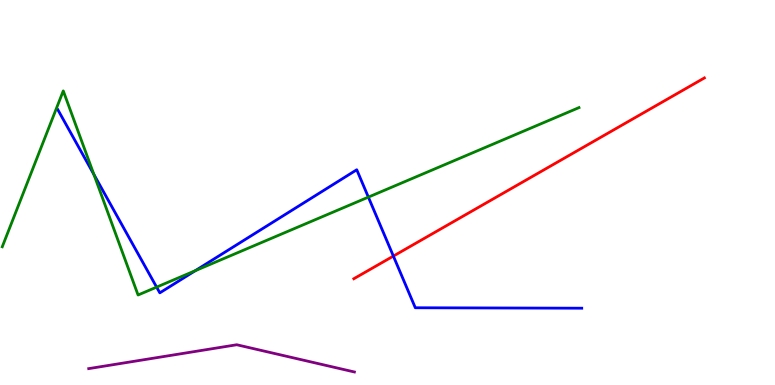[{'lines': ['blue', 'red'], 'intersections': [{'x': 5.08, 'y': 3.35}]}, {'lines': ['green', 'red'], 'intersections': []}, {'lines': ['purple', 'red'], 'intersections': []}, {'lines': ['blue', 'green'], 'intersections': [{'x': 1.21, 'y': 5.47}, {'x': 2.02, 'y': 2.54}, {'x': 2.52, 'y': 2.97}, {'x': 4.75, 'y': 4.88}]}, {'lines': ['blue', 'purple'], 'intersections': []}, {'lines': ['green', 'purple'], 'intersections': []}]